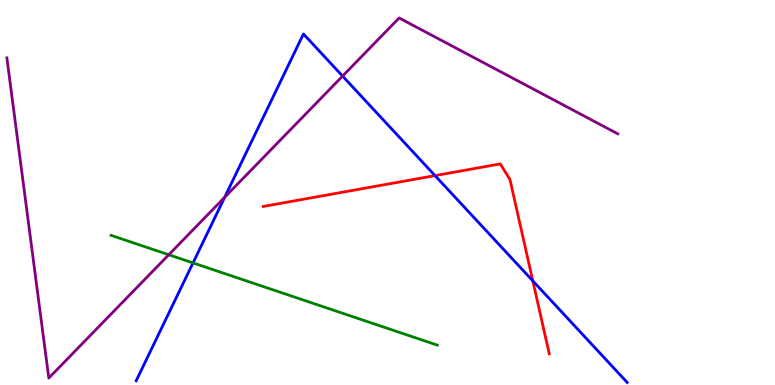[{'lines': ['blue', 'red'], 'intersections': [{'x': 5.61, 'y': 5.44}, {'x': 6.87, 'y': 2.7}]}, {'lines': ['green', 'red'], 'intersections': []}, {'lines': ['purple', 'red'], 'intersections': []}, {'lines': ['blue', 'green'], 'intersections': [{'x': 2.49, 'y': 3.17}]}, {'lines': ['blue', 'purple'], 'intersections': [{'x': 2.9, 'y': 4.88}, {'x': 4.42, 'y': 8.02}]}, {'lines': ['green', 'purple'], 'intersections': [{'x': 2.18, 'y': 3.38}]}]